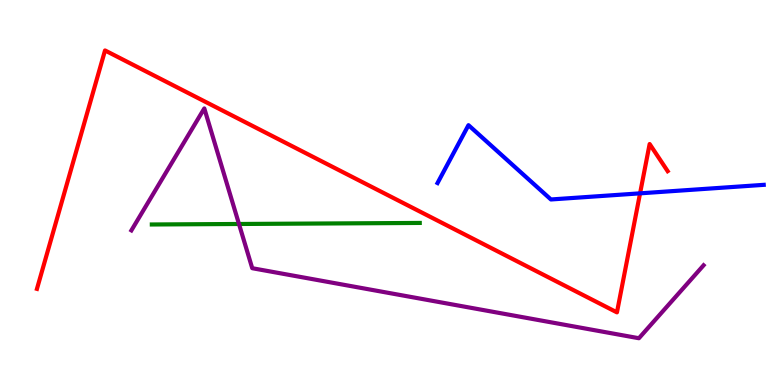[{'lines': ['blue', 'red'], 'intersections': [{'x': 8.26, 'y': 4.98}]}, {'lines': ['green', 'red'], 'intersections': []}, {'lines': ['purple', 'red'], 'intersections': []}, {'lines': ['blue', 'green'], 'intersections': []}, {'lines': ['blue', 'purple'], 'intersections': []}, {'lines': ['green', 'purple'], 'intersections': [{'x': 3.08, 'y': 4.18}]}]